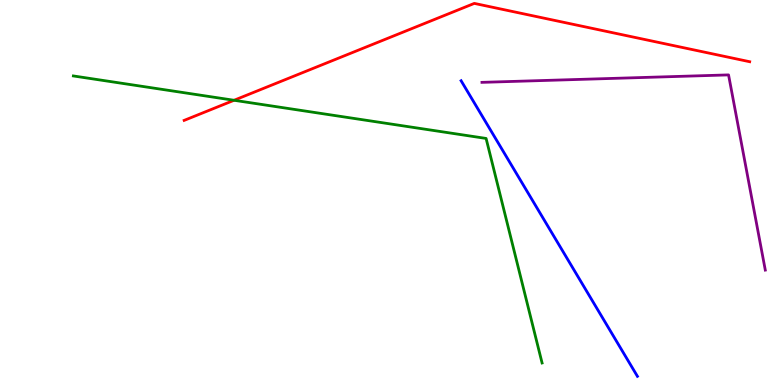[{'lines': ['blue', 'red'], 'intersections': []}, {'lines': ['green', 'red'], 'intersections': [{'x': 3.02, 'y': 7.4}]}, {'lines': ['purple', 'red'], 'intersections': []}, {'lines': ['blue', 'green'], 'intersections': []}, {'lines': ['blue', 'purple'], 'intersections': []}, {'lines': ['green', 'purple'], 'intersections': []}]